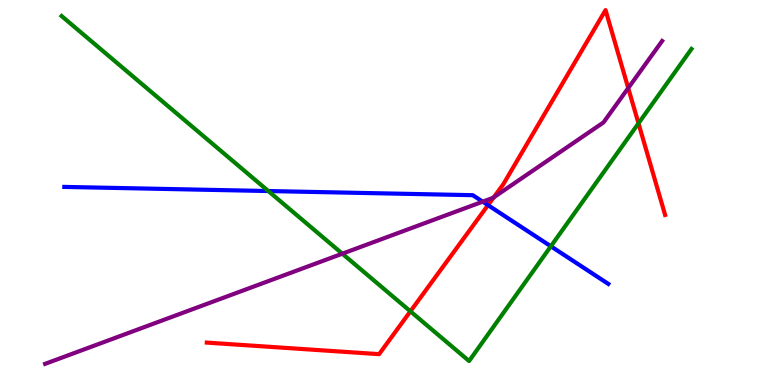[{'lines': ['blue', 'red'], 'intersections': [{'x': 6.3, 'y': 4.67}]}, {'lines': ['green', 'red'], 'intersections': [{'x': 5.3, 'y': 1.91}, {'x': 8.24, 'y': 6.8}]}, {'lines': ['purple', 'red'], 'intersections': [{'x': 6.37, 'y': 4.87}, {'x': 8.11, 'y': 7.71}]}, {'lines': ['blue', 'green'], 'intersections': [{'x': 3.46, 'y': 5.04}, {'x': 7.11, 'y': 3.6}]}, {'lines': ['blue', 'purple'], 'intersections': [{'x': 6.23, 'y': 4.76}]}, {'lines': ['green', 'purple'], 'intersections': [{'x': 4.42, 'y': 3.41}]}]